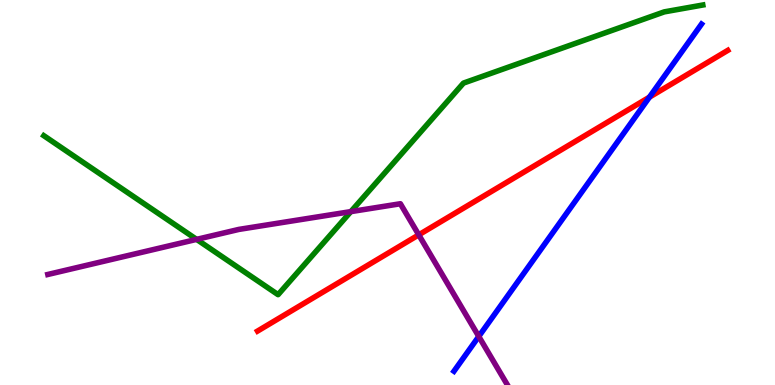[{'lines': ['blue', 'red'], 'intersections': [{'x': 8.38, 'y': 7.48}]}, {'lines': ['green', 'red'], 'intersections': []}, {'lines': ['purple', 'red'], 'intersections': [{'x': 5.4, 'y': 3.9}]}, {'lines': ['blue', 'green'], 'intersections': []}, {'lines': ['blue', 'purple'], 'intersections': [{'x': 6.18, 'y': 1.26}]}, {'lines': ['green', 'purple'], 'intersections': [{'x': 2.54, 'y': 3.78}, {'x': 4.53, 'y': 4.5}]}]